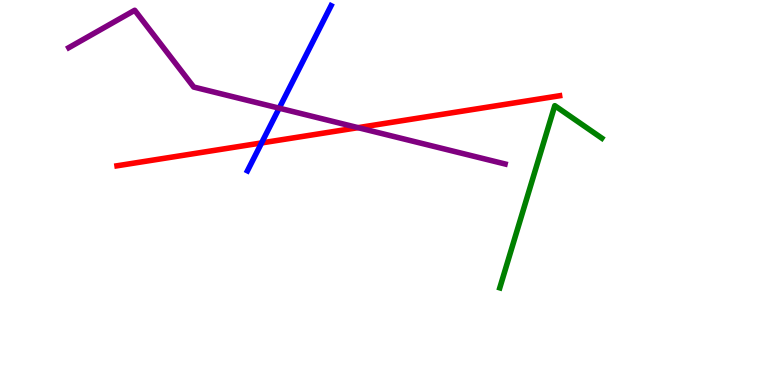[{'lines': ['blue', 'red'], 'intersections': [{'x': 3.38, 'y': 6.29}]}, {'lines': ['green', 'red'], 'intersections': []}, {'lines': ['purple', 'red'], 'intersections': [{'x': 4.62, 'y': 6.68}]}, {'lines': ['blue', 'green'], 'intersections': []}, {'lines': ['blue', 'purple'], 'intersections': [{'x': 3.6, 'y': 7.19}]}, {'lines': ['green', 'purple'], 'intersections': []}]